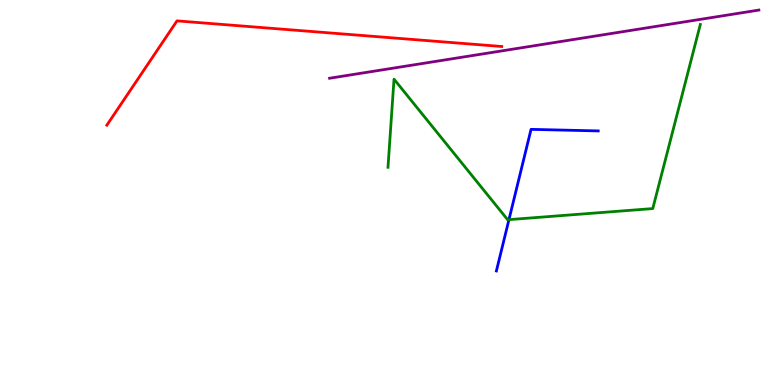[{'lines': ['blue', 'red'], 'intersections': []}, {'lines': ['green', 'red'], 'intersections': []}, {'lines': ['purple', 'red'], 'intersections': []}, {'lines': ['blue', 'green'], 'intersections': [{'x': 6.57, 'y': 4.3}]}, {'lines': ['blue', 'purple'], 'intersections': []}, {'lines': ['green', 'purple'], 'intersections': []}]